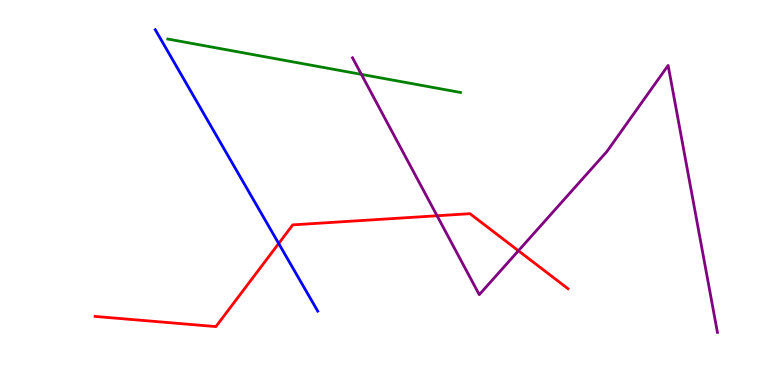[{'lines': ['blue', 'red'], 'intersections': [{'x': 3.6, 'y': 3.68}]}, {'lines': ['green', 'red'], 'intersections': []}, {'lines': ['purple', 'red'], 'intersections': [{'x': 5.64, 'y': 4.4}, {'x': 6.69, 'y': 3.49}]}, {'lines': ['blue', 'green'], 'intersections': []}, {'lines': ['blue', 'purple'], 'intersections': []}, {'lines': ['green', 'purple'], 'intersections': [{'x': 4.66, 'y': 8.07}]}]